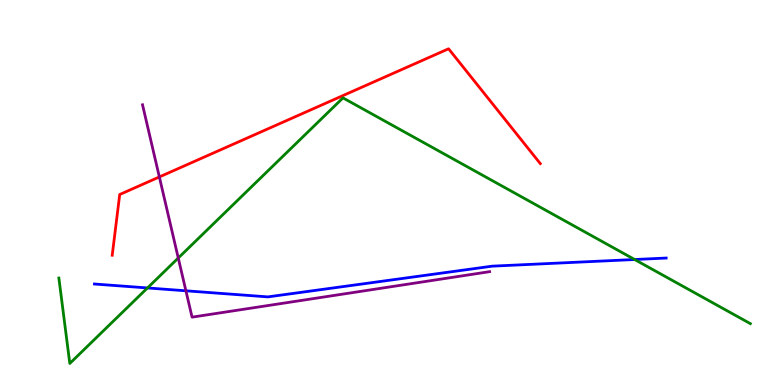[{'lines': ['blue', 'red'], 'intersections': []}, {'lines': ['green', 'red'], 'intersections': []}, {'lines': ['purple', 'red'], 'intersections': [{'x': 2.06, 'y': 5.4}]}, {'lines': ['blue', 'green'], 'intersections': [{'x': 1.9, 'y': 2.52}, {'x': 8.19, 'y': 3.26}]}, {'lines': ['blue', 'purple'], 'intersections': [{'x': 2.4, 'y': 2.45}]}, {'lines': ['green', 'purple'], 'intersections': [{'x': 2.3, 'y': 3.3}]}]